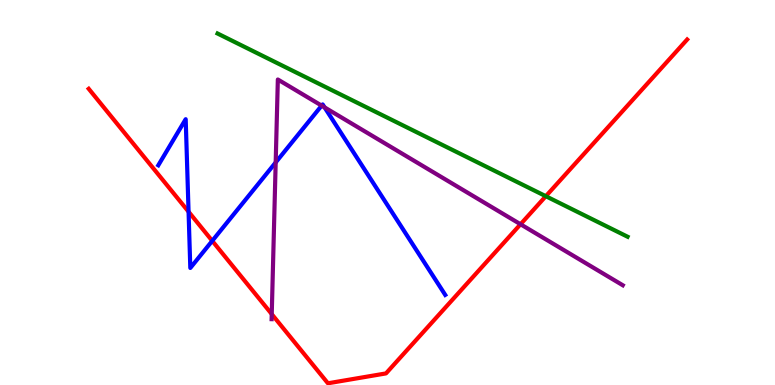[{'lines': ['blue', 'red'], 'intersections': [{'x': 2.43, 'y': 4.5}, {'x': 2.74, 'y': 3.74}]}, {'lines': ['green', 'red'], 'intersections': [{'x': 7.04, 'y': 4.9}]}, {'lines': ['purple', 'red'], 'intersections': [{'x': 3.51, 'y': 1.84}, {'x': 6.72, 'y': 4.18}]}, {'lines': ['blue', 'green'], 'intersections': []}, {'lines': ['blue', 'purple'], 'intersections': [{'x': 3.56, 'y': 5.78}, {'x': 4.15, 'y': 7.26}, {'x': 4.19, 'y': 7.21}]}, {'lines': ['green', 'purple'], 'intersections': []}]